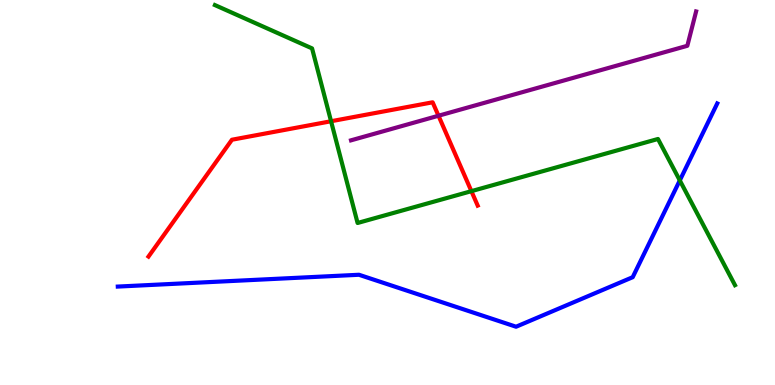[{'lines': ['blue', 'red'], 'intersections': []}, {'lines': ['green', 'red'], 'intersections': [{'x': 4.27, 'y': 6.85}, {'x': 6.08, 'y': 5.03}]}, {'lines': ['purple', 'red'], 'intersections': [{'x': 5.66, 'y': 6.99}]}, {'lines': ['blue', 'green'], 'intersections': [{'x': 8.77, 'y': 5.31}]}, {'lines': ['blue', 'purple'], 'intersections': []}, {'lines': ['green', 'purple'], 'intersections': []}]